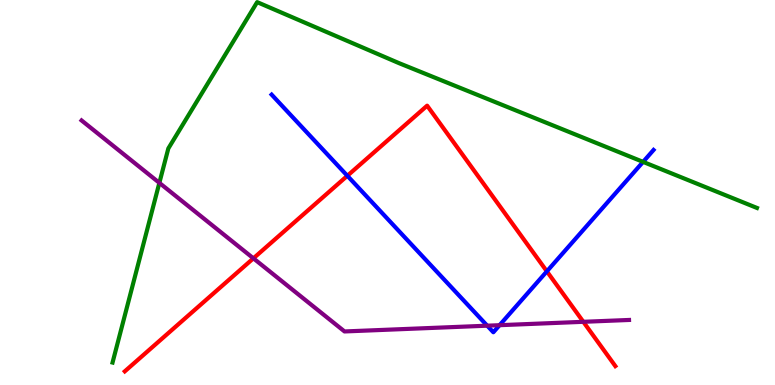[{'lines': ['blue', 'red'], 'intersections': [{'x': 4.48, 'y': 5.43}, {'x': 7.06, 'y': 2.95}]}, {'lines': ['green', 'red'], 'intersections': []}, {'lines': ['purple', 'red'], 'intersections': [{'x': 3.27, 'y': 3.29}, {'x': 7.53, 'y': 1.64}]}, {'lines': ['blue', 'green'], 'intersections': [{'x': 8.3, 'y': 5.8}]}, {'lines': ['blue', 'purple'], 'intersections': [{'x': 6.29, 'y': 1.54}, {'x': 6.45, 'y': 1.55}]}, {'lines': ['green', 'purple'], 'intersections': [{'x': 2.06, 'y': 5.25}]}]